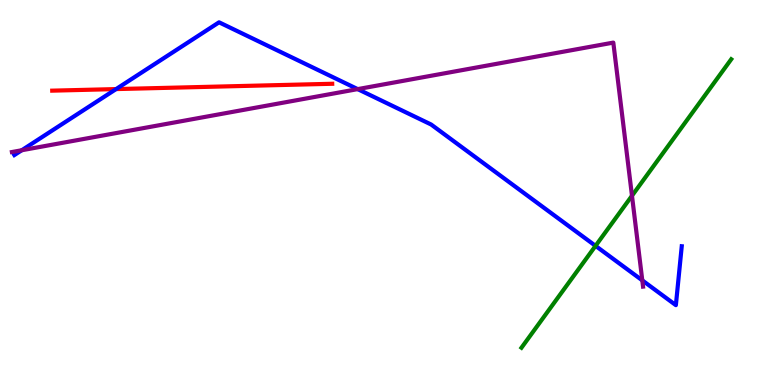[{'lines': ['blue', 'red'], 'intersections': [{'x': 1.5, 'y': 7.69}]}, {'lines': ['green', 'red'], 'intersections': []}, {'lines': ['purple', 'red'], 'intersections': []}, {'lines': ['blue', 'green'], 'intersections': [{'x': 7.68, 'y': 3.61}]}, {'lines': ['blue', 'purple'], 'intersections': [{'x': 0.281, 'y': 6.1}, {'x': 4.62, 'y': 7.69}, {'x': 8.29, 'y': 2.72}]}, {'lines': ['green', 'purple'], 'intersections': [{'x': 8.15, 'y': 4.92}]}]